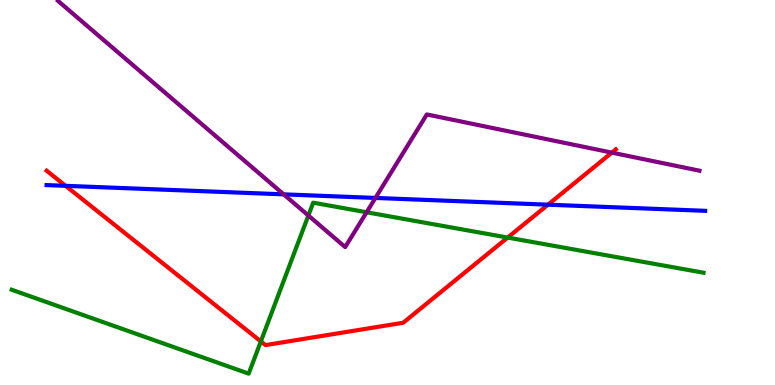[{'lines': ['blue', 'red'], 'intersections': [{'x': 0.846, 'y': 5.17}, {'x': 7.07, 'y': 4.68}]}, {'lines': ['green', 'red'], 'intersections': [{'x': 3.37, 'y': 1.13}, {'x': 6.55, 'y': 3.83}]}, {'lines': ['purple', 'red'], 'intersections': [{'x': 7.89, 'y': 6.04}]}, {'lines': ['blue', 'green'], 'intersections': []}, {'lines': ['blue', 'purple'], 'intersections': [{'x': 3.66, 'y': 4.95}, {'x': 4.84, 'y': 4.86}]}, {'lines': ['green', 'purple'], 'intersections': [{'x': 3.98, 'y': 4.4}, {'x': 4.73, 'y': 4.49}]}]